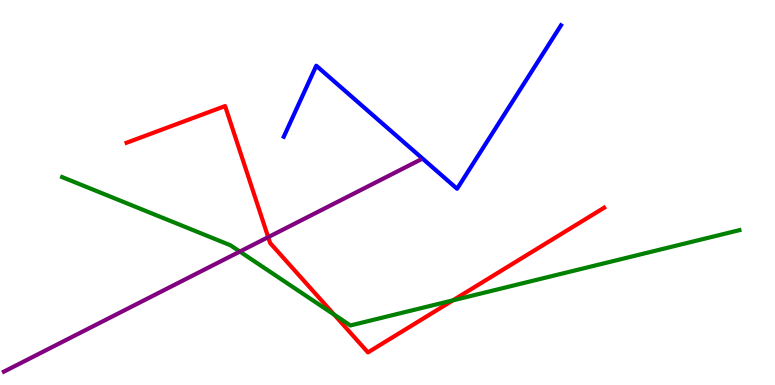[{'lines': ['blue', 'red'], 'intersections': []}, {'lines': ['green', 'red'], 'intersections': [{'x': 4.31, 'y': 1.83}, {'x': 5.84, 'y': 2.2}]}, {'lines': ['purple', 'red'], 'intersections': [{'x': 3.46, 'y': 3.84}]}, {'lines': ['blue', 'green'], 'intersections': []}, {'lines': ['blue', 'purple'], 'intersections': []}, {'lines': ['green', 'purple'], 'intersections': [{'x': 3.09, 'y': 3.47}]}]